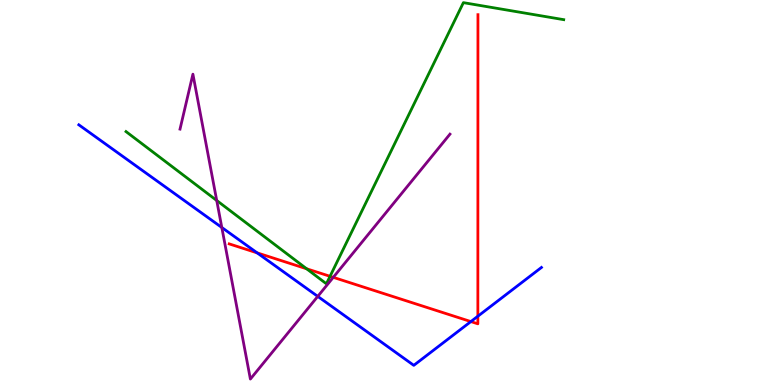[{'lines': ['blue', 'red'], 'intersections': [{'x': 3.32, 'y': 3.43}, {'x': 6.08, 'y': 1.65}, {'x': 6.17, 'y': 1.79}]}, {'lines': ['green', 'red'], 'intersections': [{'x': 3.96, 'y': 3.02}, {'x': 4.26, 'y': 2.82}]}, {'lines': ['purple', 'red'], 'intersections': [{'x': 4.3, 'y': 2.8}]}, {'lines': ['blue', 'green'], 'intersections': []}, {'lines': ['blue', 'purple'], 'intersections': [{'x': 2.86, 'y': 4.09}, {'x': 4.1, 'y': 2.3}]}, {'lines': ['green', 'purple'], 'intersections': [{'x': 2.8, 'y': 4.79}]}]